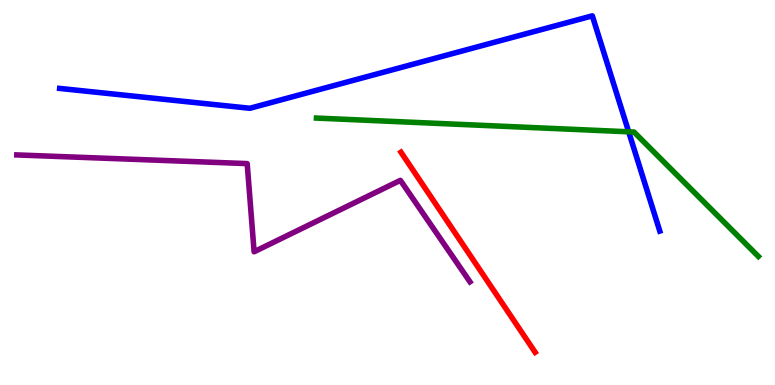[{'lines': ['blue', 'red'], 'intersections': []}, {'lines': ['green', 'red'], 'intersections': []}, {'lines': ['purple', 'red'], 'intersections': []}, {'lines': ['blue', 'green'], 'intersections': [{'x': 8.11, 'y': 6.58}]}, {'lines': ['blue', 'purple'], 'intersections': []}, {'lines': ['green', 'purple'], 'intersections': []}]